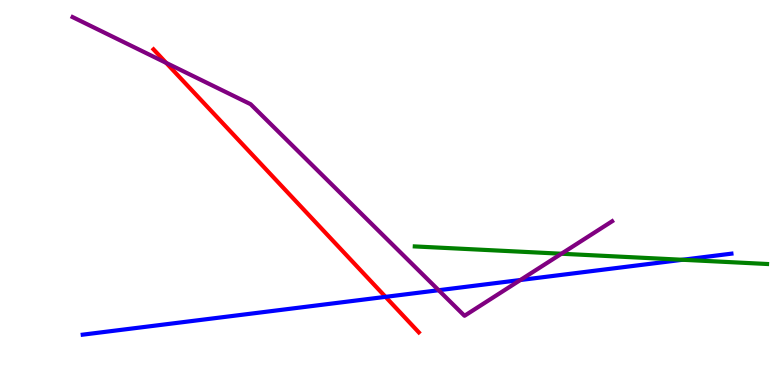[{'lines': ['blue', 'red'], 'intersections': [{'x': 4.97, 'y': 2.29}]}, {'lines': ['green', 'red'], 'intersections': []}, {'lines': ['purple', 'red'], 'intersections': [{'x': 2.14, 'y': 8.37}]}, {'lines': ['blue', 'green'], 'intersections': [{'x': 8.81, 'y': 3.25}]}, {'lines': ['blue', 'purple'], 'intersections': [{'x': 5.66, 'y': 2.46}, {'x': 6.71, 'y': 2.73}]}, {'lines': ['green', 'purple'], 'intersections': [{'x': 7.24, 'y': 3.41}]}]